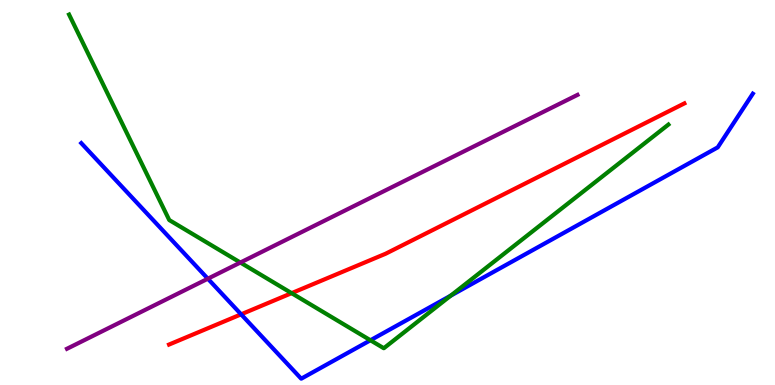[{'lines': ['blue', 'red'], 'intersections': [{'x': 3.11, 'y': 1.84}]}, {'lines': ['green', 'red'], 'intersections': [{'x': 3.76, 'y': 2.39}]}, {'lines': ['purple', 'red'], 'intersections': []}, {'lines': ['blue', 'green'], 'intersections': [{'x': 4.78, 'y': 1.16}, {'x': 5.82, 'y': 2.32}]}, {'lines': ['blue', 'purple'], 'intersections': [{'x': 2.68, 'y': 2.76}]}, {'lines': ['green', 'purple'], 'intersections': [{'x': 3.1, 'y': 3.18}]}]